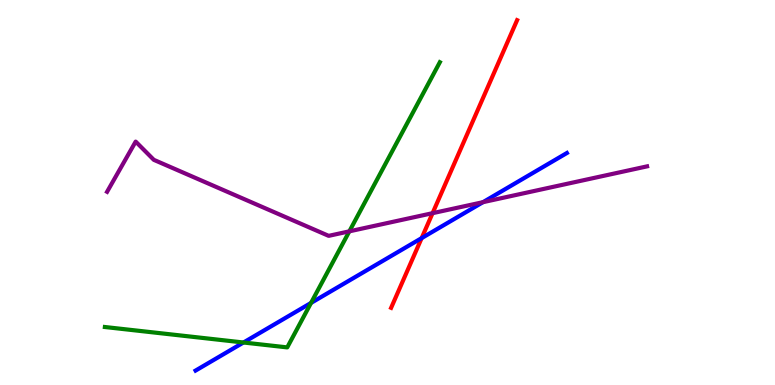[{'lines': ['blue', 'red'], 'intersections': [{'x': 5.44, 'y': 3.82}]}, {'lines': ['green', 'red'], 'intersections': []}, {'lines': ['purple', 'red'], 'intersections': [{'x': 5.58, 'y': 4.46}]}, {'lines': ['blue', 'green'], 'intersections': [{'x': 3.14, 'y': 1.1}, {'x': 4.01, 'y': 2.13}]}, {'lines': ['blue', 'purple'], 'intersections': [{'x': 6.23, 'y': 4.75}]}, {'lines': ['green', 'purple'], 'intersections': [{'x': 4.51, 'y': 3.99}]}]